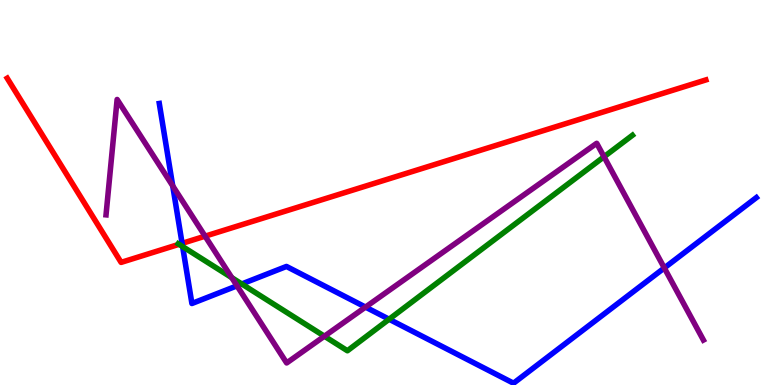[{'lines': ['blue', 'red'], 'intersections': [{'x': 2.35, 'y': 3.68}]}, {'lines': ['green', 'red'], 'intersections': [{'x': 2.31, 'y': 3.65}]}, {'lines': ['purple', 'red'], 'intersections': [{'x': 2.65, 'y': 3.87}]}, {'lines': ['blue', 'green'], 'intersections': [{'x': 2.36, 'y': 3.6}, {'x': 3.12, 'y': 2.62}, {'x': 5.02, 'y': 1.71}]}, {'lines': ['blue', 'purple'], 'intersections': [{'x': 2.23, 'y': 5.17}, {'x': 3.06, 'y': 2.58}, {'x': 4.72, 'y': 2.02}, {'x': 8.57, 'y': 3.04}]}, {'lines': ['green', 'purple'], 'intersections': [{'x': 2.99, 'y': 2.79}, {'x': 4.19, 'y': 1.27}, {'x': 7.79, 'y': 5.93}]}]